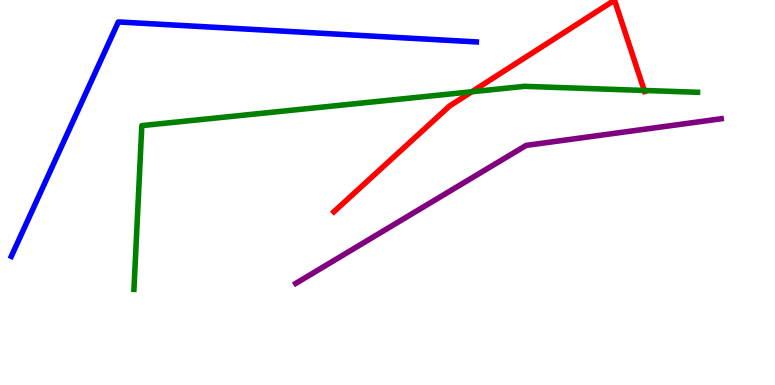[{'lines': ['blue', 'red'], 'intersections': []}, {'lines': ['green', 'red'], 'intersections': [{'x': 6.09, 'y': 7.62}, {'x': 8.31, 'y': 7.65}]}, {'lines': ['purple', 'red'], 'intersections': []}, {'lines': ['blue', 'green'], 'intersections': []}, {'lines': ['blue', 'purple'], 'intersections': []}, {'lines': ['green', 'purple'], 'intersections': []}]